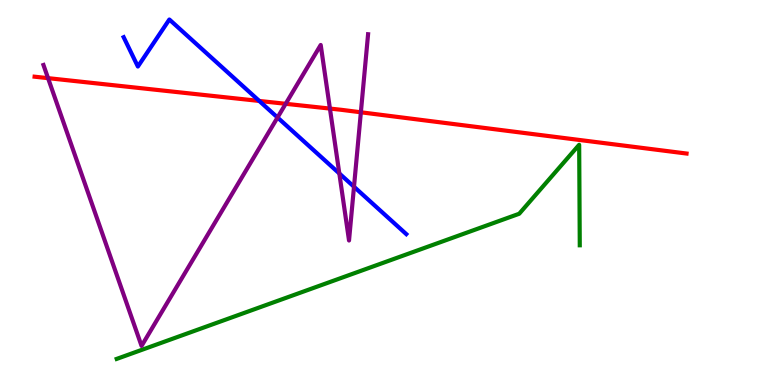[{'lines': ['blue', 'red'], 'intersections': [{'x': 3.35, 'y': 7.38}]}, {'lines': ['green', 'red'], 'intersections': []}, {'lines': ['purple', 'red'], 'intersections': [{'x': 0.62, 'y': 7.97}, {'x': 3.69, 'y': 7.3}, {'x': 4.26, 'y': 7.18}, {'x': 4.66, 'y': 7.08}]}, {'lines': ['blue', 'green'], 'intersections': []}, {'lines': ['blue', 'purple'], 'intersections': [{'x': 3.58, 'y': 6.95}, {'x': 4.38, 'y': 5.49}, {'x': 4.57, 'y': 5.15}]}, {'lines': ['green', 'purple'], 'intersections': []}]